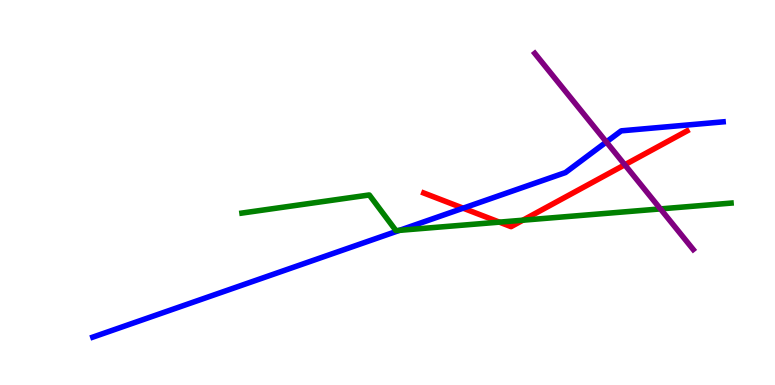[{'lines': ['blue', 'red'], 'intersections': [{'x': 5.98, 'y': 4.59}]}, {'lines': ['green', 'red'], 'intersections': [{'x': 6.44, 'y': 4.23}, {'x': 6.75, 'y': 4.28}]}, {'lines': ['purple', 'red'], 'intersections': [{'x': 8.06, 'y': 5.72}]}, {'lines': ['blue', 'green'], 'intersections': [{'x': 5.15, 'y': 4.02}]}, {'lines': ['blue', 'purple'], 'intersections': [{'x': 7.82, 'y': 6.31}]}, {'lines': ['green', 'purple'], 'intersections': [{'x': 8.52, 'y': 4.57}]}]